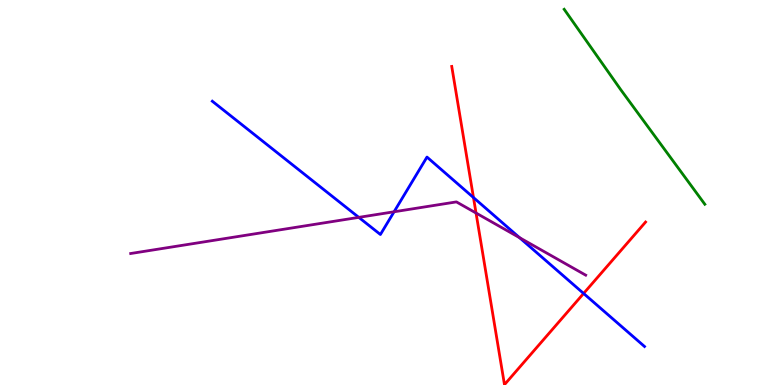[{'lines': ['blue', 'red'], 'intersections': [{'x': 6.11, 'y': 4.87}, {'x': 7.53, 'y': 2.38}]}, {'lines': ['green', 'red'], 'intersections': []}, {'lines': ['purple', 'red'], 'intersections': [{'x': 6.14, 'y': 4.47}]}, {'lines': ['blue', 'green'], 'intersections': []}, {'lines': ['blue', 'purple'], 'intersections': [{'x': 4.63, 'y': 4.35}, {'x': 5.08, 'y': 4.5}, {'x': 6.7, 'y': 3.83}]}, {'lines': ['green', 'purple'], 'intersections': []}]